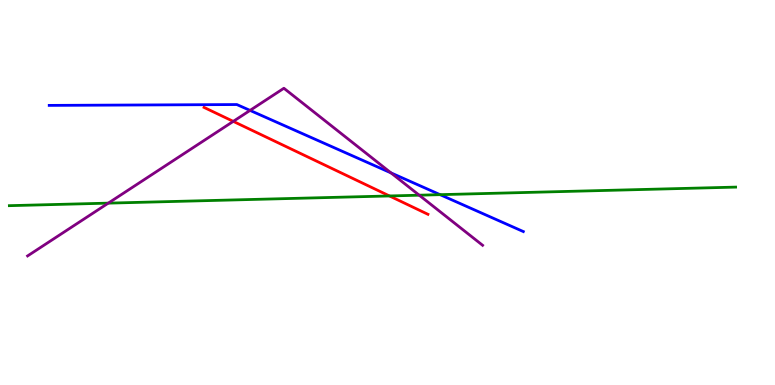[{'lines': ['blue', 'red'], 'intersections': []}, {'lines': ['green', 'red'], 'intersections': [{'x': 5.03, 'y': 4.91}]}, {'lines': ['purple', 'red'], 'intersections': [{'x': 3.01, 'y': 6.85}]}, {'lines': ['blue', 'green'], 'intersections': [{'x': 5.68, 'y': 4.94}]}, {'lines': ['blue', 'purple'], 'intersections': [{'x': 3.23, 'y': 7.13}, {'x': 5.05, 'y': 5.51}]}, {'lines': ['green', 'purple'], 'intersections': [{'x': 1.4, 'y': 4.72}, {'x': 5.41, 'y': 4.93}]}]